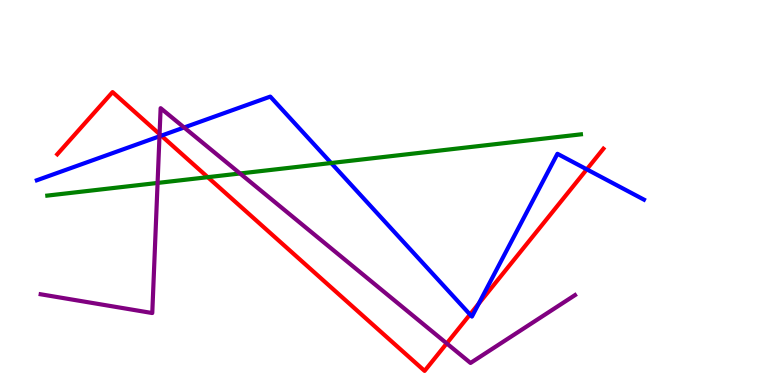[{'lines': ['blue', 'red'], 'intersections': [{'x': 2.08, 'y': 6.48}, {'x': 6.06, 'y': 1.83}, {'x': 6.18, 'y': 2.11}, {'x': 7.57, 'y': 5.6}]}, {'lines': ['green', 'red'], 'intersections': [{'x': 2.68, 'y': 5.4}]}, {'lines': ['purple', 'red'], 'intersections': [{'x': 2.06, 'y': 6.52}, {'x': 5.76, 'y': 1.08}]}, {'lines': ['blue', 'green'], 'intersections': [{'x': 4.27, 'y': 5.77}]}, {'lines': ['blue', 'purple'], 'intersections': [{'x': 2.06, 'y': 6.46}, {'x': 2.38, 'y': 6.69}]}, {'lines': ['green', 'purple'], 'intersections': [{'x': 2.03, 'y': 5.25}, {'x': 3.1, 'y': 5.49}]}]